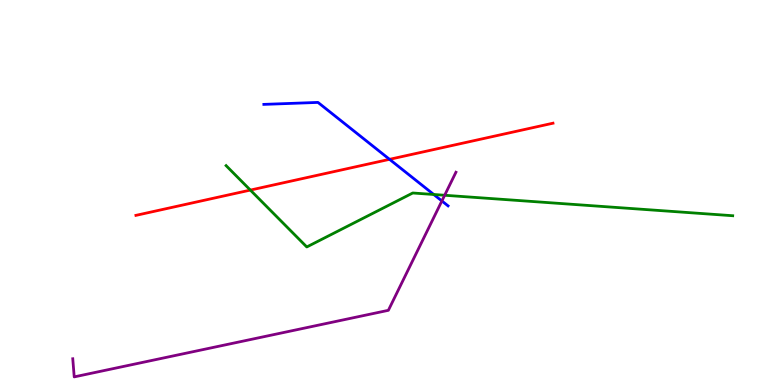[{'lines': ['blue', 'red'], 'intersections': [{'x': 5.03, 'y': 5.86}]}, {'lines': ['green', 'red'], 'intersections': [{'x': 3.23, 'y': 5.06}]}, {'lines': ['purple', 'red'], 'intersections': []}, {'lines': ['blue', 'green'], 'intersections': [{'x': 5.6, 'y': 4.95}]}, {'lines': ['blue', 'purple'], 'intersections': [{'x': 5.7, 'y': 4.78}]}, {'lines': ['green', 'purple'], 'intersections': [{'x': 5.74, 'y': 4.93}]}]